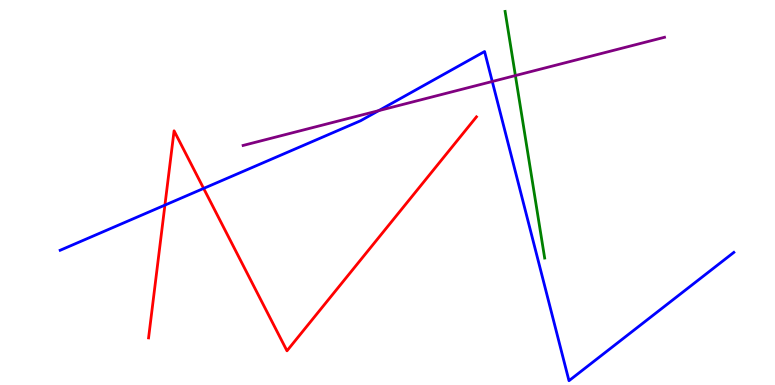[{'lines': ['blue', 'red'], 'intersections': [{'x': 2.13, 'y': 4.67}, {'x': 2.63, 'y': 5.11}]}, {'lines': ['green', 'red'], 'intersections': []}, {'lines': ['purple', 'red'], 'intersections': []}, {'lines': ['blue', 'green'], 'intersections': []}, {'lines': ['blue', 'purple'], 'intersections': [{'x': 4.89, 'y': 7.13}, {'x': 6.35, 'y': 7.88}]}, {'lines': ['green', 'purple'], 'intersections': [{'x': 6.65, 'y': 8.04}]}]